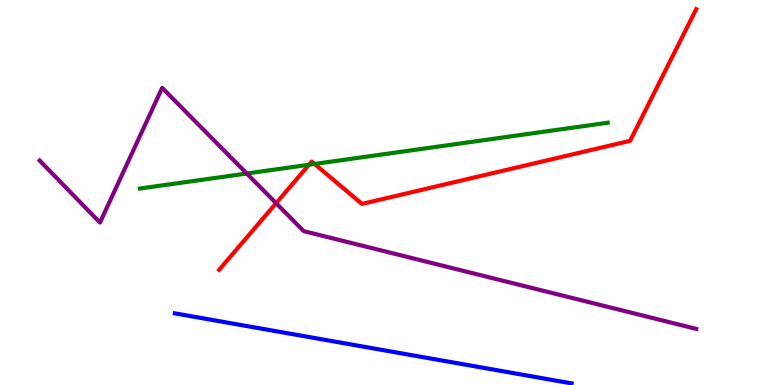[{'lines': ['blue', 'red'], 'intersections': []}, {'lines': ['green', 'red'], 'intersections': [{'x': 3.99, 'y': 5.72}, {'x': 4.06, 'y': 5.74}]}, {'lines': ['purple', 'red'], 'intersections': [{'x': 3.56, 'y': 4.72}]}, {'lines': ['blue', 'green'], 'intersections': []}, {'lines': ['blue', 'purple'], 'intersections': []}, {'lines': ['green', 'purple'], 'intersections': [{'x': 3.18, 'y': 5.49}]}]